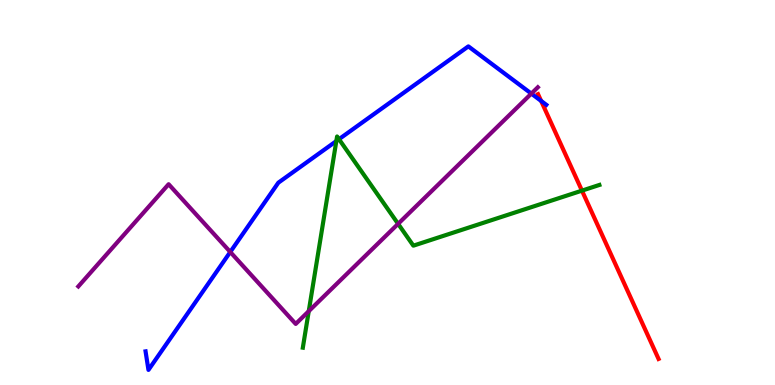[{'lines': ['blue', 'red'], 'intersections': [{'x': 6.98, 'y': 7.38}]}, {'lines': ['green', 'red'], 'intersections': [{'x': 7.51, 'y': 5.05}]}, {'lines': ['purple', 'red'], 'intersections': []}, {'lines': ['blue', 'green'], 'intersections': [{'x': 4.34, 'y': 6.34}, {'x': 4.37, 'y': 6.38}]}, {'lines': ['blue', 'purple'], 'intersections': [{'x': 2.97, 'y': 3.46}, {'x': 6.86, 'y': 7.57}]}, {'lines': ['green', 'purple'], 'intersections': [{'x': 3.98, 'y': 1.92}, {'x': 5.14, 'y': 4.19}]}]